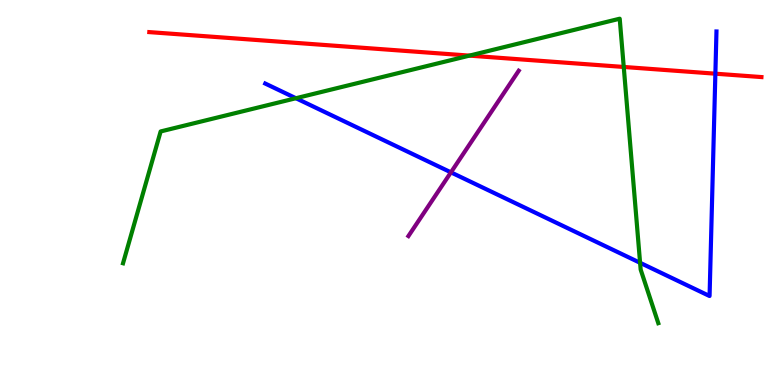[{'lines': ['blue', 'red'], 'intersections': [{'x': 9.23, 'y': 8.09}]}, {'lines': ['green', 'red'], 'intersections': [{'x': 6.06, 'y': 8.56}, {'x': 8.05, 'y': 8.26}]}, {'lines': ['purple', 'red'], 'intersections': []}, {'lines': ['blue', 'green'], 'intersections': [{'x': 3.82, 'y': 7.45}, {'x': 8.26, 'y': 3.17}]}, {'lines': ['blue', 'purple'], 'intersections': [{'x': 5.82, 'y': 5.52}]}, {'lines': ['green', 'purple'], 'intersections': []}]